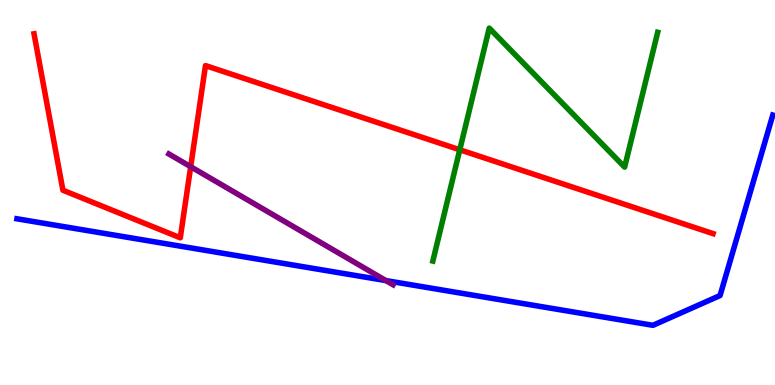[{'lines': ['blue', 'red'], 'intersections': []}, {'lines': ['green', 'red'], 'intersections': [{'x': 5.93, 'y': 6.11}]}, {'lines': ['purple', 'red'], 'intersections': [{'x': 2.46, 'y': 5.67}]}, {'lines': ['blue', 'green'], 'intersections': []}, {'lines': ['blue', 'purple'], 'intersections': [{'x': 4.98, 'y': 2.71}]}, {'lines': ['green', 'purple'], 'intersections': []}]